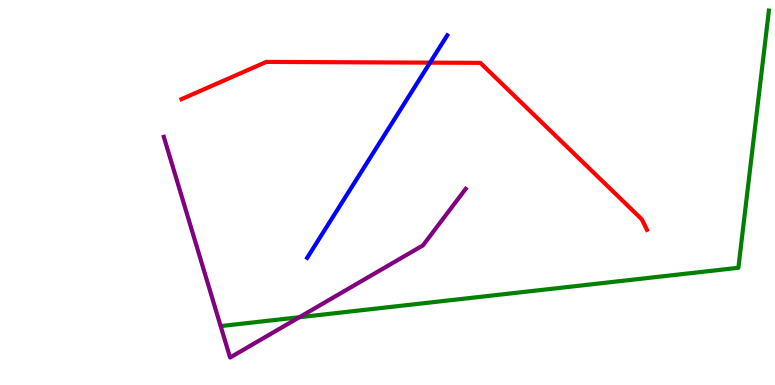[{'lines': ['blue', 'red'], 'intersections': [{'x': 5.55, 'y': 8.37}]}, {'lines': ['green', 'red'], 'intersections': []}, {'lines': ['purple', 'red'], 'intersections': []}, {'lines': ['blue', 'green'], 'intersections': []}, {'lines': ['blue', 'purple'], 'intersections': []}, {'lines': ['green', 'purple'], 'intersections': [{'x': 3.86, 'y': 1.76}]}]